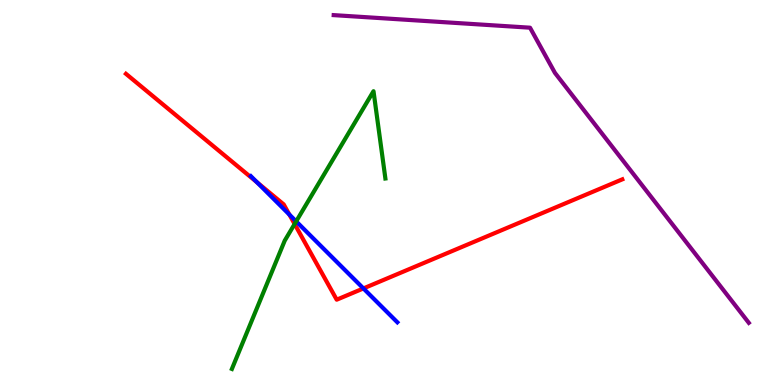[{'lines': ['blue', 'red'], 'intersections': [{'x': 3.32, 'y': 5.27}, {'x': 3.73, 'y': 4.43}, {'x': 4.69, 'y': 2.51}]}, {'lines': ['green', 'red'], 'intersections': [{'x': 3.8, 'y': 4.18}]}, {'lines': ['purple', 'red'], 'intersections': []}, {'lines': ['blue', 'green'], 'intersections': [{'x': 3.82, 'y': 4.25}]}, {'lines': ['blue', 'purple'], 'intersections': []}, {'lines': ['green', 'purple'], 'intersections': []}]